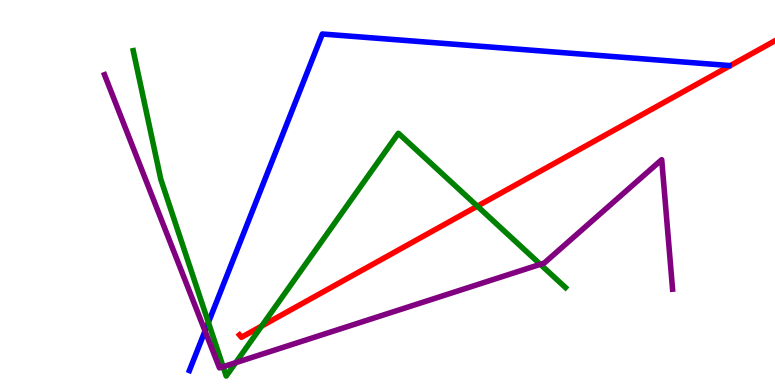[{'lines': ['blue', 'red'], 'intersections': []}, {'lines': ['green', 'red'], 'intersections': [{'x': 3.38, 'y': 1.53}, {'x': 6.16, 'y': 4.64}]}, {'lines': ['purple', 'red'], 'intersections': []}, {'lines': ['blue', 'green'], 'intersections': [{'x': 2.69, 'y': 1.62}]}, {'lines': ['blue', 'purple'], 'intersections': [{'x': 2.65, 'y': 1.4}]}, {'lines': ['green', 'purple'], 'intersections': [{'x': 2.88, 'y': 0.475}, {'x': 3.04, 'y': 0.58}, {'x': 6.97, 'y': 3.13}]}]